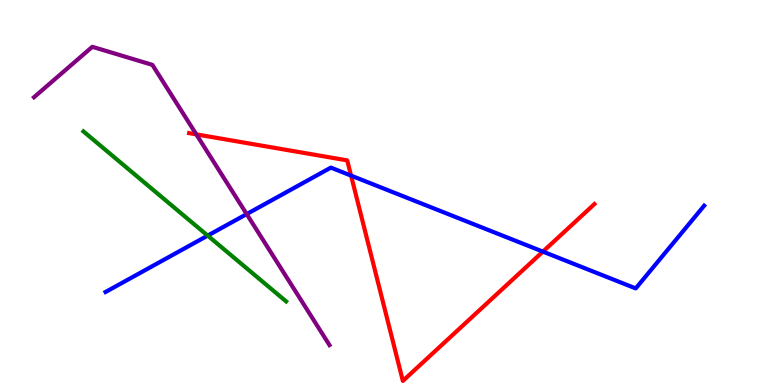[{'lines': ['blue', 'red'], 'intersections': [{'x': 4.53, 'y': 5.44}, {'x': 7.01, 'y': 3.46}]}, {'lines': ['green', 'red'], 'intersections': []}, {'lines': ['purple', 'red'], 'intersections': [{'x': 2.53, 'y': 6.51}]}, {'lines': ['blue', 'green'], 'intersections': [{'x': 2.68, 'y': 3.88}]}, {'lines': ['blue', 'purple'], 'intersections': [{'x': 3.18, 'y': 4.44}]}, {'lines': ['green', 'purple'], 'intersections': []}]